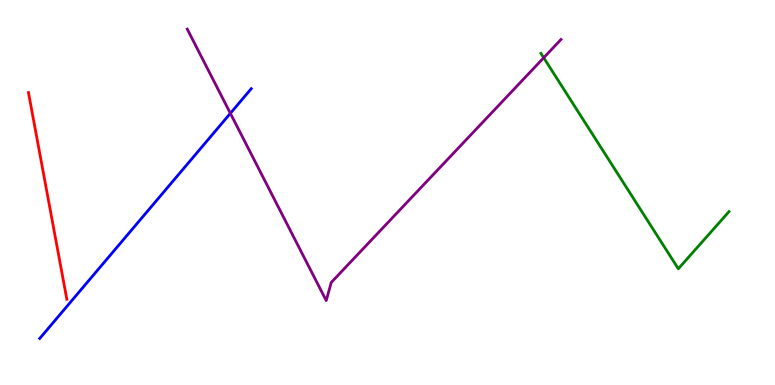[{'lines': ['blue', 'red'], 'intersections': []}, {'lines': ['green', 'red'], 'intersections': []}, {'lines': ['purple', 'red'], 'intersections': []}, {'lines': ['blue', 'green'], 'intersections': []}, {'lines': ['blue', 'purple'], 'intersections': [{'x': 2.97, 'y': 7.06}]}, {'lines': ['green', 'purple'], 'intersections': [{'x': 7.02, 'y': 8.5}]}]